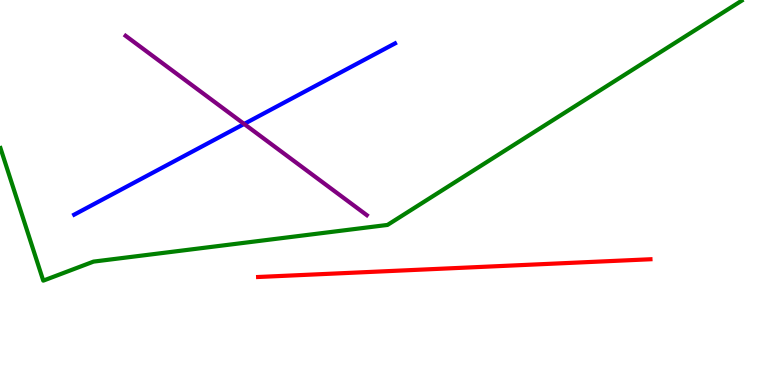[{'lines': ['blue', 'red'], 'intersections': []}, {'lines': ['green', 'red'], 'intersections': []}, {'lines': ['purple', 'red'], 'intersections': []}, {'lines': ['blue', 'green'], 'intersections': []}, {'lines': ['blue', 'purple'], 'intersections': [{'x': 3.15, 'y': 6.78}]}, {'lines': ['green', 'purple'], 'intersections': []}]